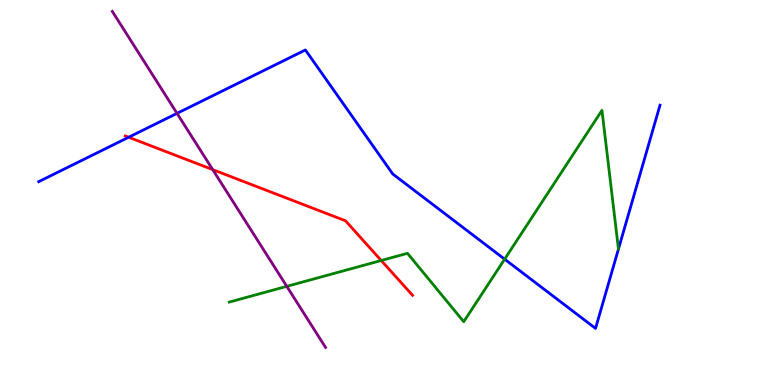[{'lines': ['blue', 'red'], 'intersections': [{'x': 1.66, 'y': 6.44}]}, {'lines': ['green', 'red'], 'intersections': [{'x': 4.92, 'y': 3.23}]}, {'lines': ['purple', 'red'], 'intersections': [{'x': 2.74, 'y': 5.59}]}, {'lines': ['blue', 'green'], 'intersections': [{'x': 6.51, 'y': 3.27}]}, {'lines': ['blue', 'purple'], 'intersections': [{'x': 2.28, 'y': 7.06}]}, {'lines': ['green', 'purple'], 'intersections': [{'x': 3.7, 'y': 2.56}]}]